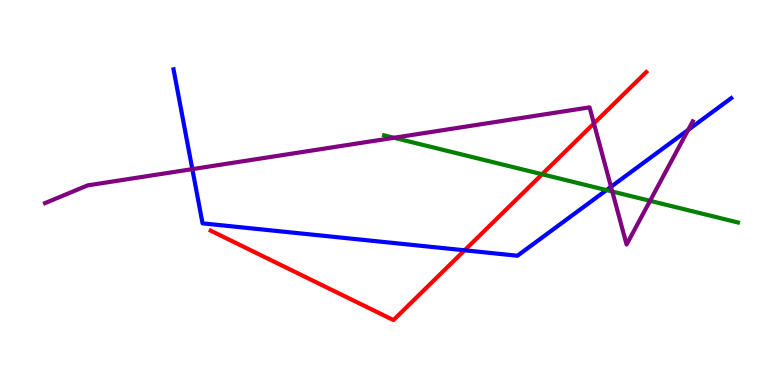[{'lines': ['blue', 'red'], 'intersections': [{'x': 5.99, 'y': 3.5}]}, {'lines': ['green', 'red'], 'intersections': [{'x': 7.0, 'y': 5.47}]}, {'lines': ['purple', 'red'], 'intersections': [{'x': 7.66, 'y': 6.79}]}, {'lines': ['blue', 'green'], 'intersections': [{'x': 7.83, 'y': 5.06}]}, {'lines': ['blue', 'purple'], 'intersections': [{'x': 2.48, 'y': 5.61}, {'x': 7.88, 'y': 5.15}, {'x': 8.88, 'y': 6.63}]}, {'lines': ['green', 'purple'], 'intersections': [{'x': 5.08, 'y': 6.42}, {'x': 7.9, 'y': 5.03}, {'x': 8.39, 'y': 4.78}]}]